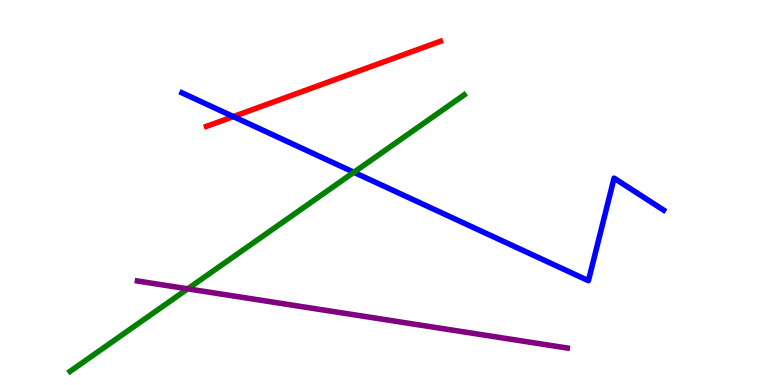[{'lines': ['blue', 'red'], 'intersections': [{'x': 3.01, 'y': 6.97}]}, {'lines': ['green', 'red'], 'intersections': []}, {'lines': ['purple', 'red'], 'intersections': []}, {'lines': ['blue', 'green'], 'intersections': [{'x': 4.57, 'y': 5.53}]}, {'lines': ['blue', 'purple'], 'intersections': []}, {'lines': ['green', 'purple'], 'intersections': [{'x': 2.42, 'y': 2.5}]}]